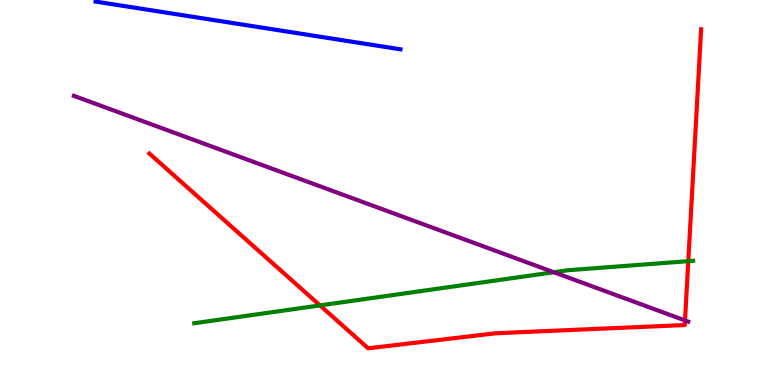[{'lines': ['blue', 'red'], 'intersections': []}, {'lines': ['green', 'red'], 'intersections': [{'x': 4.13, 'y': 2.07}, {'x': 8.88, 'y': 3.22}]}, {'lines': ['purple', 'red'], 'intersections': [{'x': 8.84, 'y': 1.68}]}, {'lines': ['blue', 'green'], 'intersections': []}, {'lines': ['blue', 'purple'], 'intersections': []}, {'lines': ['green', 'purple'], 'intersections': [{'x': 7.15, 'y': 2.93}]}]